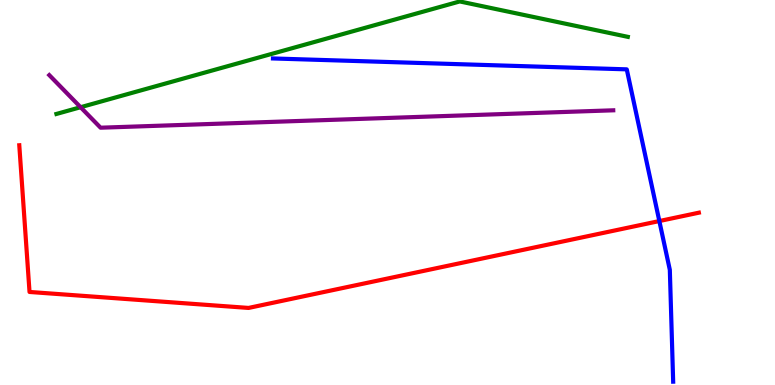[{'lines': ['blue', 'red'], 'intersections': [{'x': 8.51, 'y': 4.26}]}, {'lines': ['green', 'red'], 'intersections': []}, {'lines': ['purple', 'red'], 'intersections': []}, {'lines': ['blue', 'green'], 'intersections': []}, {'lines': ['blue', 'purple'], 'intersections': []}, {'lines': ['green', 'purple'], 'intersections': [{'x': 1.04, 'y': 7.22}]}]